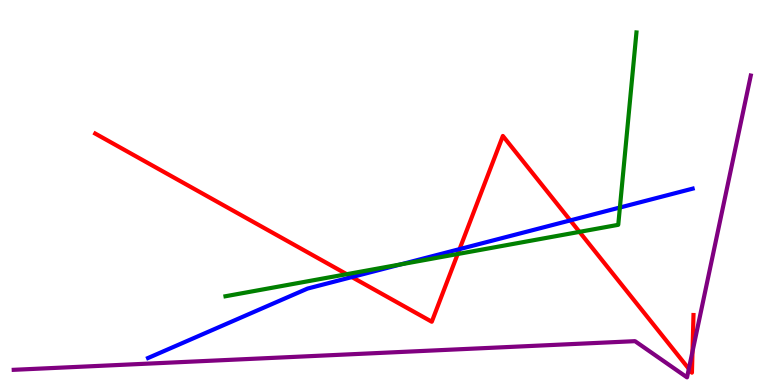[{'lines': ['blue', 'red'], 'intersections': [{'x': 4.54, 'y': 2.8}, {'x': 5.93, 'y': 3.53}, {'x': 7.36, 'y': 4.28}]}, {'lines': ['green', 'red'], 'intersections': [{'x': 4.47, 'y': 2.88}, {'x': 5.91, 'y': 3.4}, {'x': 7.48, 'y': 3.98}]}, {'lines': ['purple', 'red'], 'intersections': [{'x': 8.89, 'y': 0.42}, {'x': 8.94, 'y': 0.87}]}, {'lines': ['blue', 'green'], 'intersections': [{'x': 5.17, 'y': 3.13}, {'x': 8.0, 'y': 4.61}]}, {'lines': ['blue', 'purple'], 'intersections': []}, {'lines': ['green', 'purple'], 'intersections': []}]